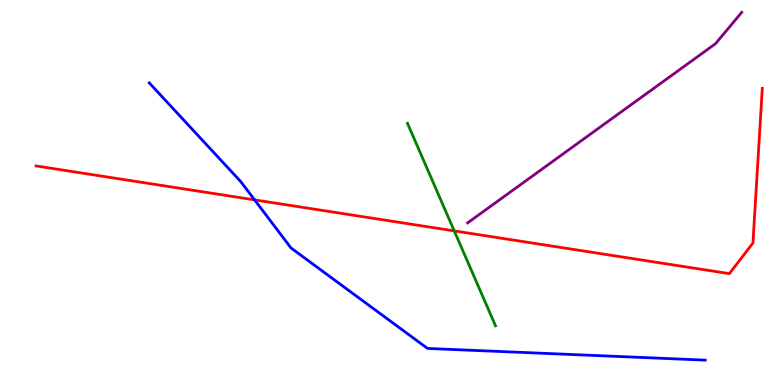[{'lines': ['blue', 'red'], 'intersections': [{'x': 3.29, 'y': 4.81}]}, {'lines': ['green', 'red'], 'intersections': [{'x': 5.86, 'y': 4.0}]}, {'lines': ['purple', 'red'], 'intersections': []}, {'lines': ['blue', 'green'], 'intersections': []}, {'lines': ['blue', 'purple'], 'intersections': []}, {'lines': ['green', 'purple'], 'intersections': []}]